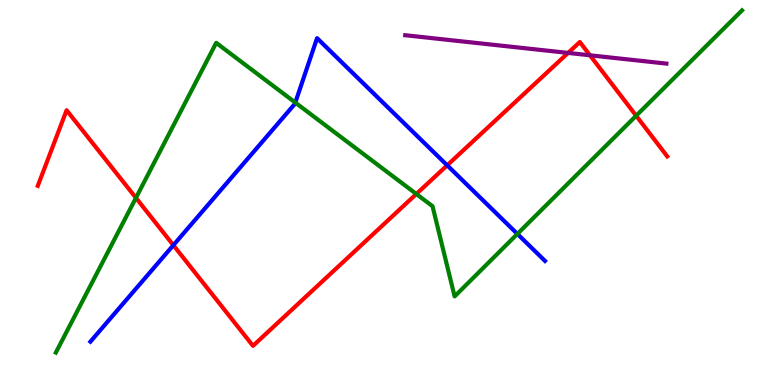[{'lines': ['blue', 'red'], 'intersections': [{'x': 2.24, 'y': 3.63}, {'x': 5.77, 'y': 5.71}]}, {'lines': ['green', 'red'], 'intersections': [{'x': 1.75, 'y': 4.86}, {'x': 5.37, 'y': 4.96}, {'x': 8.21, 'y': 6.99}]}, {'lines': ['purple', 'red'], 'intersections': [{'x': 7.33, 'y': 8.63}, {'x': 7.61, 'y': 8.56}]}, {'lines': ['blue', 'green'], 'intersections': [{'x': 3.81, 'y': 7.34}, {'x': 6.68, 'y': 3.92}]}, {'lines': ['blue', 'purple'], 'intersections': []}, {'lines': ['green', 'purple'], 'intersections': []}]